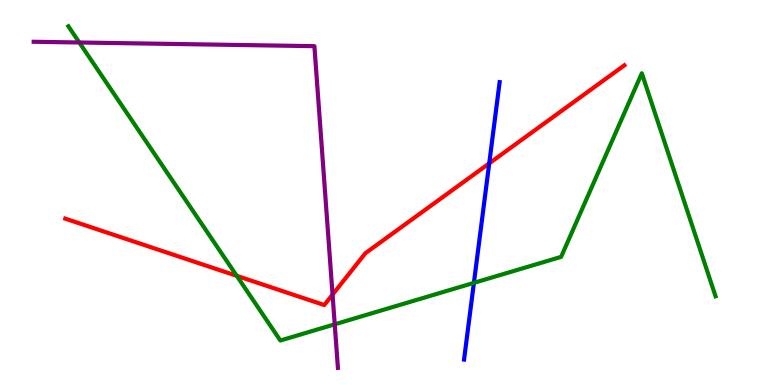[{'lines': ['blue', 'red'], 'intersections': [{'x': 6.31, 'y': 5.76}]}, {'lines': ['green', 'red'], 'intersections': [{'x': 3.05, 'y': 2.84}]}, {'lines': ['purple', 'red'], 'intersections': [{'x': 4.29, 'y': 2.35}]}, {'lines': ['blue', 'green'], 'intersections': [{'x': 6.11, 'y': 2.65}]}, {'lines': ['blue', 'purple'], 'intersections': []}, {'lines': ['green', 'purple'], 'intersections': [{'x': 1.02, 'y': 8.9}, {'x': 4.32, 'y': 1.58}]}]